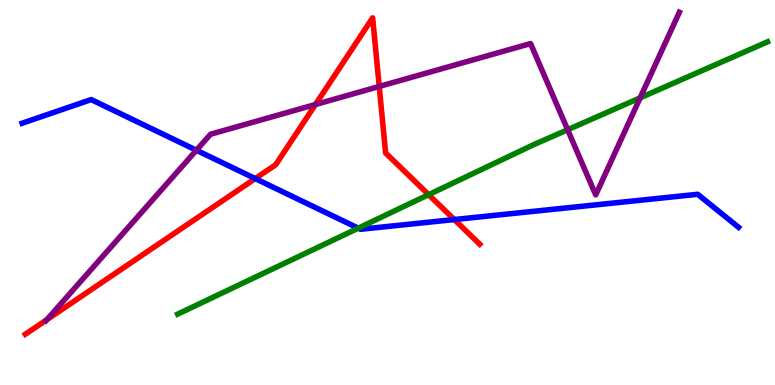[{'lines': ['blue', 'red'], 'intersections': [{'x': 3.29, 'y': 5.36}, {'x': 5.86, 'y': 4.3}]}, {'lines': ['green', 'red'], 'intersections': [{'x': 5.53, 'y': 4.94}]}, {'lines': ['purple', 'red'], 'intersections': [{'x': 0.605, 'y': 1.7}, {'x': 4.07, 'y': 7.29}, {'x': 4.89, 'y': 7.75}]}, {'lines': ['blue', 'green'], 'intersections': [{'x': 4.62, 'y': 4.07}]}, {'lines': ['blue', 'purple'], 'intersections': [{'x': 2.53, 'y': 6.1}]}, {'lines': ['green', 'purple'], 'intersections': [{'x': 7.32, 'y': 6.63}, {'x': 8.26, 'y': 7.46}]}]